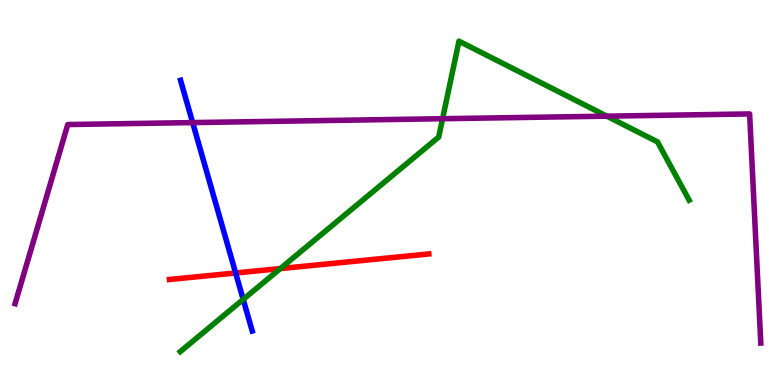[{'lines': ['blue', 'red'], 'intersections': [{'x': 3.04, 'y': 2.91}]}, {'lines': ['green', 'red'], 'intersections': [{'x': 3.62, 'y': 3.02}]}, {'lines': ['purple', 'red'], 'intersections': []}, {'lines': ['blue', 'green'], 'intersections': [{'x': 3.14, 'y': 2.22}]}, {'lines': ['blue', 'purple'], 'intersections': [{'x': 2.49, 'y': 6.82}]}, {'lines': ['green', 'purple'], 'intersections': [{'x': 5.71, 'y': 6.92}, {'x': 7.83, 'y': 6.98}]}]